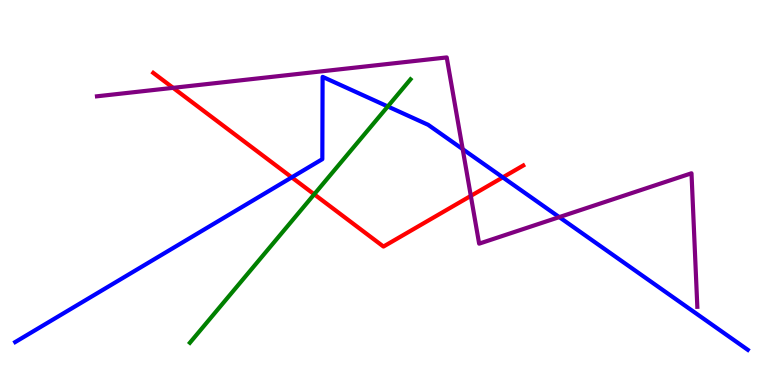[{'lines': ['blue', 'red'], 'intersections': [{'x': 3.76, 'y': 5.39}, {'x': 6.49, 'y': 5.39}]}, {'lines': ['green', 'red'], 'intersections': [{'x': 4.05, 'y': 4.95}]}, {'lines': ['purple', 'red'], 'intersections': [{'x': 2.23, 'y': 7.72}, {'x': 6.08, 'y': 4.91}]}, {'lines': ['blue', 'green'], 'intersections': [{'x': 5.0, 'y': 7.23}]}, {'lines': ['blue', 'purple'], 'intersections': [{'x': 5.97, 'y': 6.13}, {'x': 7.22, 'y': 4.36}]}, {'lines': ['green', 'purple'], 'intersections': []}]